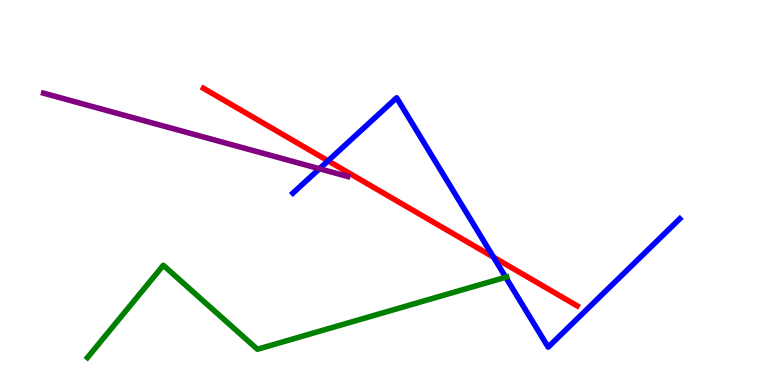[{'lines': ['blue', 'red'], 'intersections': [{'x': 4.23, 'y': 5.82}, {'x': 6.37, 'y': 3.32}]}, {'lines': ['green', 'red'], 'intersections': []}, {'lines': ['purple', 'red'], 'intersections': []}, {'lines': ['blue', 'green'], 'intersections': [{'x': 6.53, 'y': 2.8}]}, {'lines': ['blue', 'purple'], 'intersections': [{'x': 4.12, 'y': 5.62}]}, {'lines': ['green', 'purple'], 'intersections': []}]